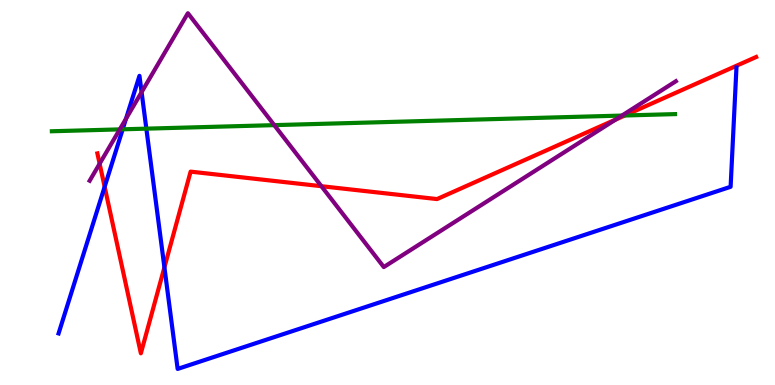[{'lines': ['blue', 'red'], 'intersections': [{'x': 1.35, 'y': 5.15}, {'x': 2.12, 'y': 3.06}]}, {'lines': ['green', 'red'], 'intersections': [{'x': 8.06, 'y': 7.0}]}, {'lines': ['purple', 'red'], 'intersections': [{'x': 1.29, 'y': 5.75}, {'x': 4.15, 'y': 5.16}, {'x': 7.94, 'y': 6.9}]}, {'lines': ['blue', 'green'], 'intersections': [{'x': 1.58, 'y': 6.64}, {'x': 1.89, 'y': 6.66}]}, {'lines': ['blue', 'purple'], 'intersections': [{'x': 1.63, 'y': 6.92}, {'x': 1.83, 'y': 7.61}]}, {'lines': ['green', 'purple'], 'intersections': [{'x': 1.55, 'y': 6.64}, {'x': 3.54, 'y': 6.75}, {'x': 8.02, 'y': 7.0}]}]